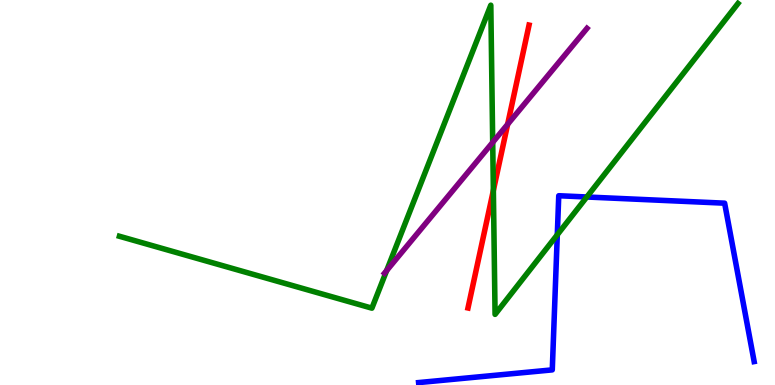[{'lines': ['blue', 'red'], 'intersections': []}, {'lines': ['green', 'red'], 'intersections': [{'x': 6.37, 'y': 5.05}]}, {'lines': ['purple', 'red'], 'intersections': [{'x': 6.55, 'y': 6.77}]}, {'lines': ['blue', 'green'], 'intersections': [{'x': 7.19, 'y': 3.9}, {'x': 7.57, 'y': 4.88}]}, {'lines': ['blue', 'purple'], 'intersections': []}, {'lines': ['green', 'purple'], 'intersections': [{'x': 4.99, 'y': 2.97}, {'x': 6.36, 'y': 6.3}]}]